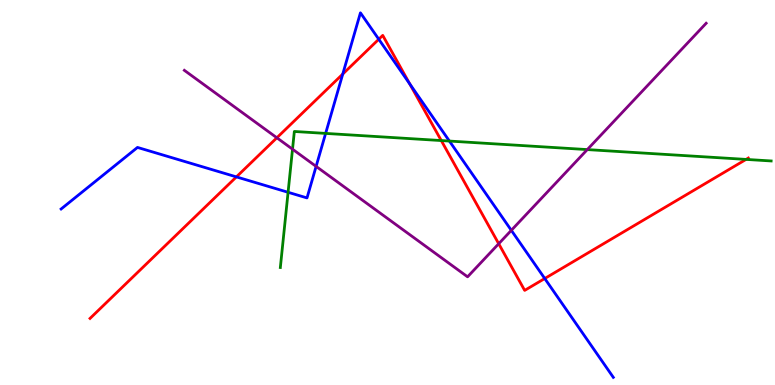[{'lines': ['blue', 'red'], 'intersections': [{'x': 3.05, 'y': 5.41}, {'x': 4.42, 'y': 8.08}, {'x': 4.89, 'y': 8.98}, {'x': 5.29, 'y': 7.82}, {'x': 7.03, 'y': 2.77}]}, {'lines': ['green', 'red'], 'intersections': [{'x': 5.69, 'y': 6.35}, {'x': 9.63, 'y': 5.86}]}, {'lines': ['purple', 'red'], 'intersections': [{'x': 3.57, 'y': 6.42}, {'x': 6.43, 'y': 3.67}]}, {'lines': ['blue', 'green'], 'intersections': [{'x': 3.72, 'y': 5.01}, {'x': 4.2, 'y': 6.53}, {'x': 5.8, 'y': 6.34}]}, {'lines': ['blue', 'purple'], 'intersections': [{'x': 4.08, 'y': 5.68}, {'x': 6.6, 'y': 4.02}]}, {'lines': ['green', 'purple'], 'intersections': [{'x': 3.77, 'y': 6.12}, {'x': 7.58, 'y': 6.11}]}]